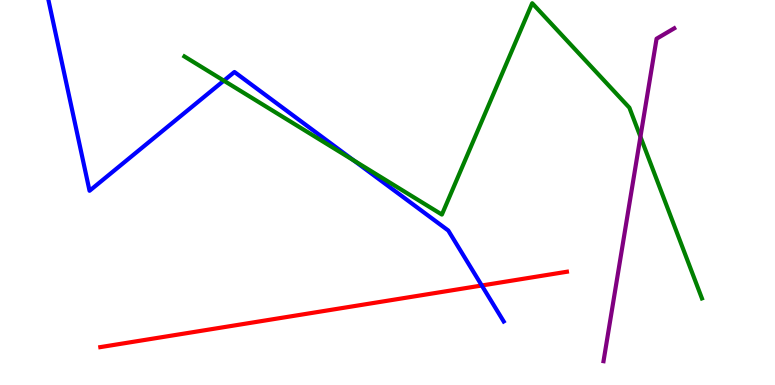[{'lines': ['blue', 'red'], 'intersections': [{'x': 6.22, 'y': 2.58}]}, {'lines': ['green', 'red'], 'intersections': []}, {'lines': ['purple', 'red'], 'intersections': []}, {'lines': ['blue', 'green'], 'intersections': [{'x': 2.89, 'y': 7.9}, {'x': 4.56, 'y': 5.83}]}, {'lines': ['blue', 'purple'], 'intersections': []}, {'lines': ['green', 'purple'], 'intersections': [{'x': 8.26, 'y': 6.45}]}]